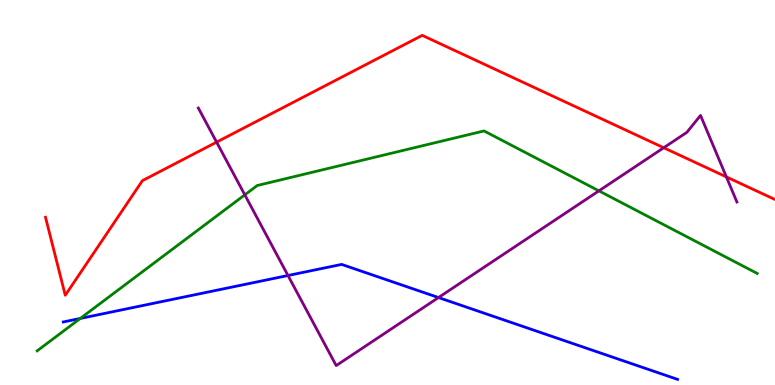[{'lines': ['blue', 'red'], 'intersections': []}, {'lines': ['green', 'red'], 'intersections': []}, {'lines': ['purple', 'red'], 'intersections': [{'x': 2.79, 'y': 6.31}, {'x': 8.56, 'y': 6.16}, {'x': 9.37, 'y': 5.41}]}, {'lines': ['blue', 'green'], 'intersections': [{'x': 1.04, 'y': 1.73}]}, {'lines': ['blue', 'purple'], 'intersections': [{'x': 3.72, 'y': 2.84}, {'x': 5.66, 'y': 2.27}]}, {'lines': ['green', 'purple'], 'intersections': [{'x': 3.16, 'y': 4.94}, {'x': 7.73, 'y': 5.04}]}]